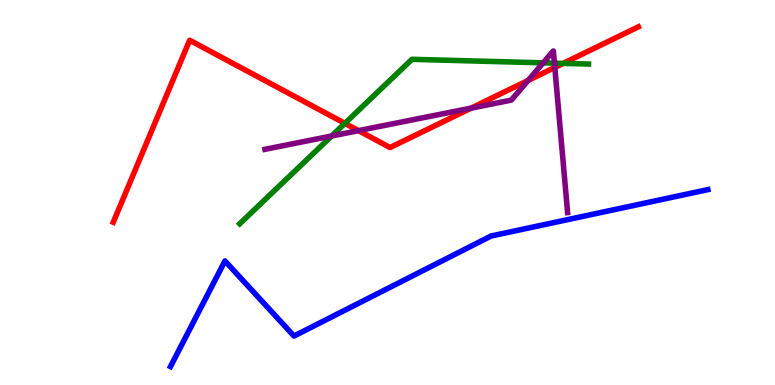[{'lines': ['blue', 'red'], 'intersections': []}, {'lines': ['green', 'red'], 'intersections': [{'x': 4.45, 'y': 6.8}, {'x': 7.27, 'y': 8.35}]}, {'lines': ['purple', 'red'], 'intersections': [{'x': 4.63, 'y': 6.61}, {'x': 6.08, 'y': 7.19}, {'x': 6.82, 'y': 7.91}, {'x': 7.16, 'y': 8.25}]}, {'lines': ['blue', 'green'], 'intersections': []}, {'lines': ['blue', 'purple'], 'intersections': []}, {'lines': ['green', 'purple'], 'intersections': [{'x': 4.28, 'y': 6.47}, {'x': 7.01, 'y': 8.37}, {'x': 7.15, 'y': 8.36}]}]